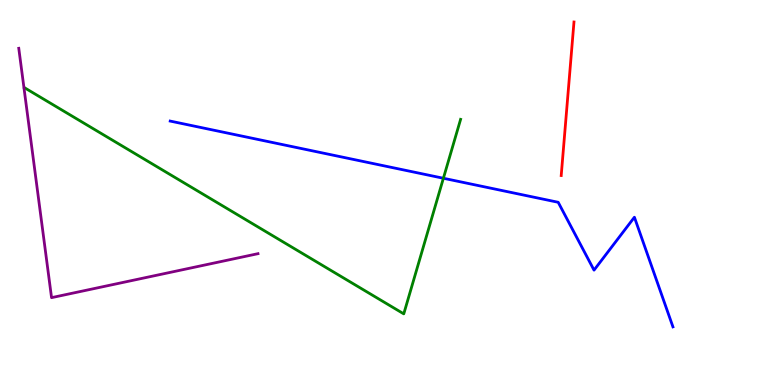[{'lines': ['blue', 'red'], 'intersections': []}, {'lines': ['green', 'red'], 'intersections': []}, {'lines': ['purple', 'red'], 'intersections': []}, {'lines': ['blue', 'green'], 'intersections': [{'x': 5.72, 'y': 5.37}]}, {'lines': ['blue', 'purple'], 'intersections': []}, {'lines': ['green', 'purple'], 'intersections': []}]